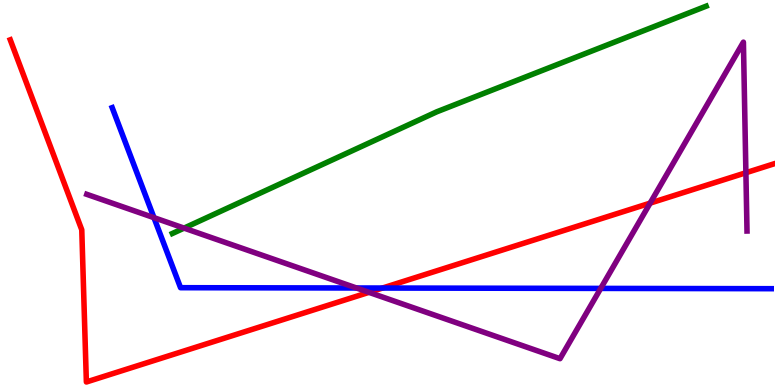[{'lines': ['blue', 'red'], 'intersections': [{'x': 4.94, 'y': 2.52}]}, {'lines': ['green', 'red'], 'intersections': []}, {'lines': ['purple', 'red'], 'intersections': [{'x': 4.76, 'y': 2.41}, {'x': 8.39, 'y': 4.72}, {'x': 9.62, 'y': 5.51}]}, {'lines': ['blue', 'green'], 'intersections': []}, {'lines': ['blue', 'purple'], 'intersections': [{'x': 1.99, 'y': 4.35}, {'x': 4.6, 'y': 2.52}, {'x': 7.75, 'y': 2.51}]}, {'lines': ['green', 'purple'], 'intersections': [{'x': 2.37, 'y': 4.08}]}]